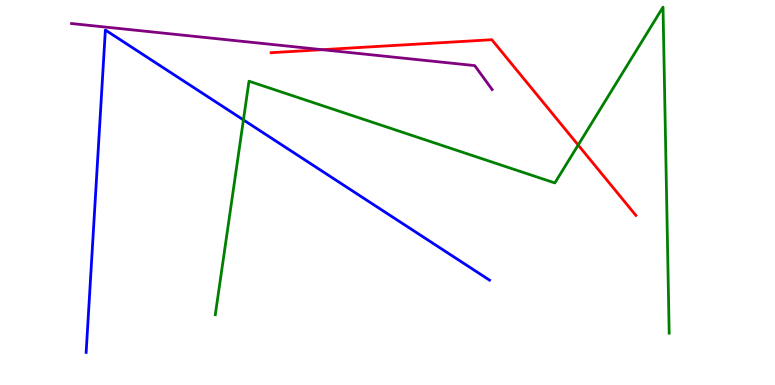[{'lines': ['blue', 'red'], 'intersections': []}, {'lines': ['green', 'red'], 'intersections': [{'x': 7.46, 'y': 6.23}]}, {'lines': ['purple', 'red'], 'intersections': [{'x': 4.16, 'y': 8.71}]}, {'lines': ['blue', 'green'], 'intersections': [{'x': 3.14, 'y': 6.89}]}, {'lines': ['blue', 'purple'], 'intersections': []}, {'lines': ['green', 'purple'], 'intersections': []}]